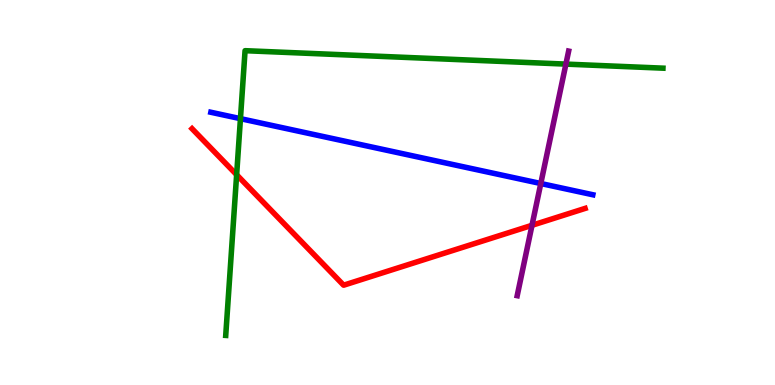[{'lines': ['blue', 'red'], 'intersections': []}, {'lines': ['green', 'red'], 'intersections': [{'x': 3.05, 'y': 5.46}]}, {'lines': ['purple', 'red'], 'intersections': [{'x': 6.86, 'y': 4.15}]}, {'lines': ['blue', 'green'], 'intersections': [{'x': 3.1, 'y': 6.92}]}, {'lines': ['blue', 'purple'], 'intersections': [{'x': 6.98, 'y': 5.23}]}, {'lines': ['green', 'purple'], 'intersections': [{'x': 7.3, 'y': 8.33}]}]